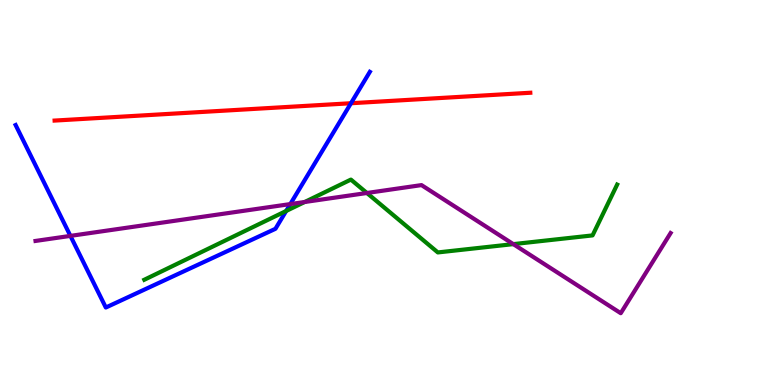[{'lines': ['blue', 'red'], 'intersections': [{'x': 4.53, 'y': 7.32}]}, {'lines': ['green', 'red'], 'intersections': []}, {'lines': ['purple', 'red'], 'intersections': []}, {'lines': ['blue', 'green'], 'intersections': [{'x': 3.69, 'y': 4.52}]}, {'lines': ['blue', 'purple'], 'intersections': [{'x': 0.909, 'y': 3.87}, {'x': 3.75, 'y': 4.7}]}, {'lines': ['green', 'purple'], 'intersections': [{'x': 3.93, 'y': 4.75}, {'x': 4.73, 'y': 4.99}, {'x': 6.62, 'y': 3.66}]}]